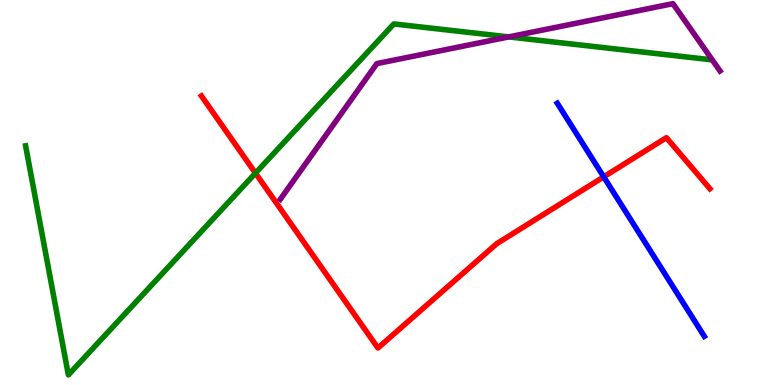[{'lines': ['blue', 'red'], 'intersections': [{'x': 7.79, 'y': 5.41}]}, {'lines': ['green', 'red'], 'intersections': [{'x': 3.3, 'y': 5.5}]}, {'lines': ['purple', 'red'], 'intersections': []}, {'lines': ['blue', 'green'], 'intersections': []}, {'lines': ['blue', 'purple'], 'intersections': []}, {'lines': ['green', 'purple'], 'intersections': [{'x': 6.56, 'y': 9.04}]}]